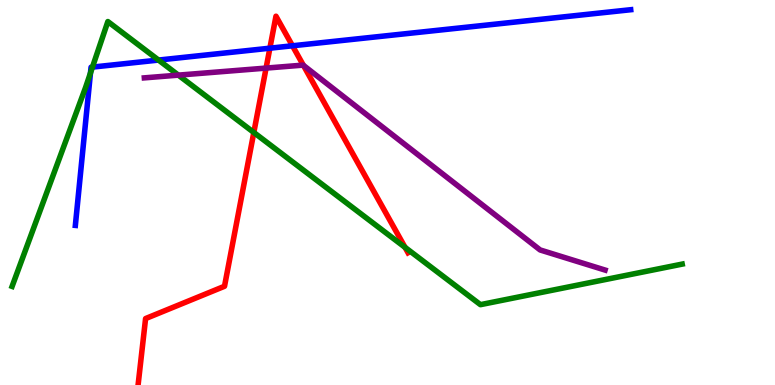[{'lines': ['blue', 'red'], 'intersections': [{'x': 3.48, 'y': 8.75}, {'x': 3.77, 'y': 8.81}]}, {'lines': ['green', 'red'], 'intersections': [{'x': 3.28, 'y': 6.56}, {'x': 5.23, 'y': 3.58}]}, {'lines': ['purple', 'red'], 'intersections': [{'x': 3.43, 'y': 8.23}, {'x': 3.91, 'y': 8.3}]}, {'lines': ['blue', 'green'], 'intersections': [{'x': 1.17, 'y': 8.1}, {'x': 1.19, 'y': 8.26}, {'x': 2.05, 'y': 8.44}]}, {'lines': ['blue', 'purple'], 'intersections': []}, {'lines': ['green', 'purple'], 'intersections': [{'x': 2.3, 'y': 8.05}]}]